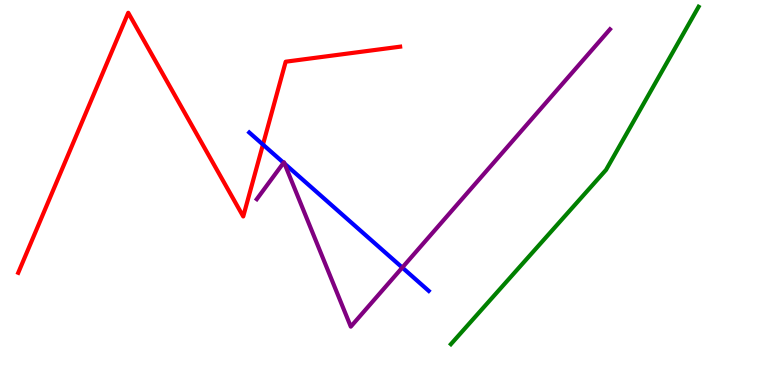[{'lines': ['blue', 'red'], 'intersections': [{'x': 3.39, 'y': 6.24}]}, {'lines': ['green', 'red'], 'intersections': []}, {'lines': ['purple', 'red'], 'intersections': []}, {'lines': ['blue', 'green'], 'intersections': []}, {'lines': ['blue', 'purple'], 'intersections': [{'x': 3.66, 'y': 5.77}, {'x': 3.67, 'y': 5.75}, {'x': 5.19, 'y': 3.05}]}, {'lines': ['green', 'purple'], 'intersections': []}]